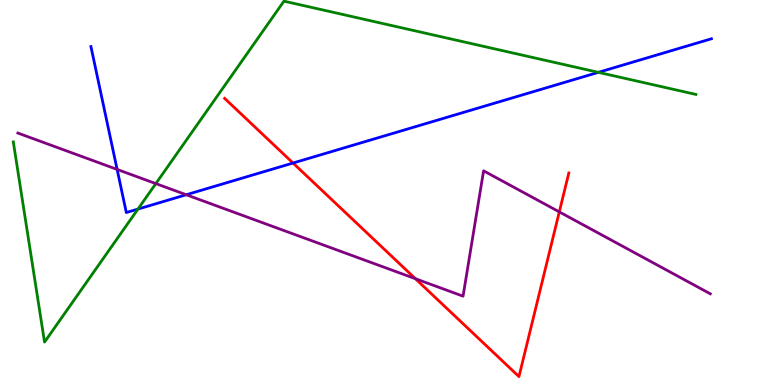[{'lines': ['blue', 'red'], 'intersections': [{'x': 3.78, 'y': 5.77}]}, {'lines': ['green', 'red'], 'intersections': []}, {'lines': ['purple', 'red'], 'intersections': [{'x': 5.36, 'y': 2.76}, {'x': 7.22, 'y': 4.5}]}, {'lines': ['blue', 'green'], 'intersections': [{'x': 1.78, 'y': 4.57}, {'x': 7.72, 'y': 8.12}]}, {'lines': ['blue', 'purple'], 'intersections': [{'x': 1.51, 'y': 5.6}, {'x': 2.4, 'y': 4.94}]}, {'lines': ['green', 'purple'], 'intersections': [{'x': 2.01, 'y': 5.23}]}]